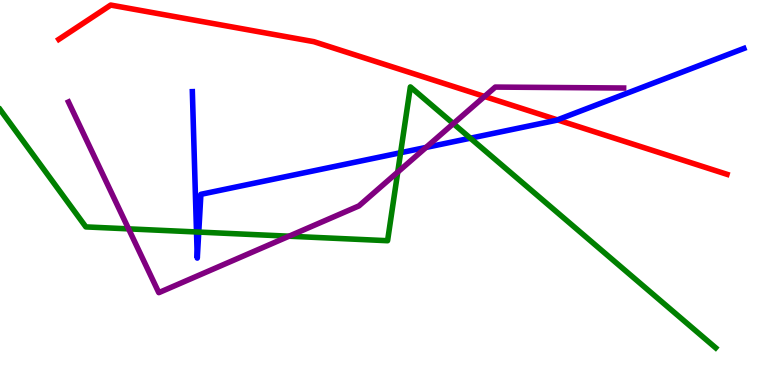[{'lines': ['blue', 'red'], 'intersections': [{'x': 7.19, 'y': 6.89}]}, {'lines': ['green', 'red'], 'intersections': []}, {'lines': ['purple', 'red'], 'intersections': [{'x': 6.25, 'y': 7.49}]}, {'lines': ['blue', 'green'], 'intersections': [{'x': 2.54, 'y': 3.97}, {'x': 2.56, 'y': 3.97}, {'x': 5.17, 'y': 6.03}, {'x': 6.07, 'y': 6.41}]}, {'lines': ['blue', 'purple'], 'intersections': [{'x': 5.5, 'y': 6.17}]}, {'lines': ['green', 'purple'], 'intersections': [{'x': 1.66, 'y': 4.06}, {'x': 3.73, 'y': 3.86}, {'x': 5.13, 'y': 5.53}, {'x': 5.85, 'y': 6.79}]}]